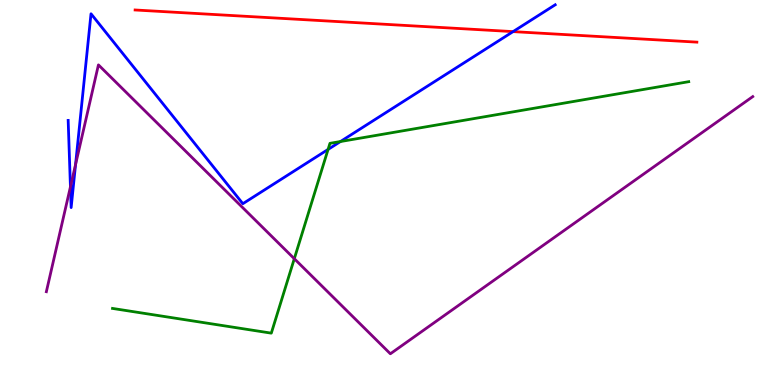[{'lines': ['blue', 'red'], 'intersections': [{'x': 6.62, 'y': 9.18}]}, {'lines': ['green', 'red'], 'intersections': []}, {'lines': ['purple', 'red'], 'intersections': []}, {'lines': ['blue', 'green'], 'intersections': [{'x': 4.23, 'y': 6.12}, {'x': 4.39, 'y': 6.32}]}, {'lines': ['blue', 'purple'], 'intersections': [{'x': 0.909, 'y': 5.15}, {'x': 0.975, 'y': 5.73}]}, {'lines': ['green', 'purple'], 'intersections': [{'x': 3.8, 'y': 3.28}]}]